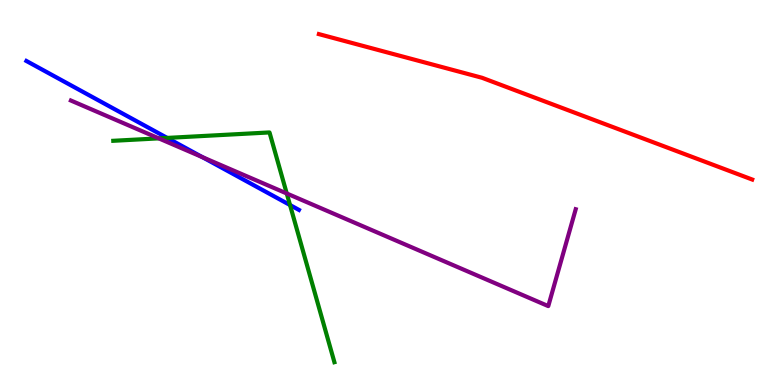[{'lines': ['blue', 'red'], 'intersections': []}, {'lines': ['green', 'red'], 'intersections': []}, {'lines': ['purple', 'red'], 'intersections': []}, {'lines': ['blue', 'green'], 'intersections': [{'x': 2.16, 'y': 6.42}, {'x': 3.74, 'y': 4.67}]}, {'lines': ['blue', 'purple'], 'intersections': [{'x': 2.61, 'y': 5.92}]}, {'lines': ['green', 'purple'], 'intersections': [{'x': 2.05, 'y': 6.41}, {'x': 3.7, 'y': 4.97}]}]